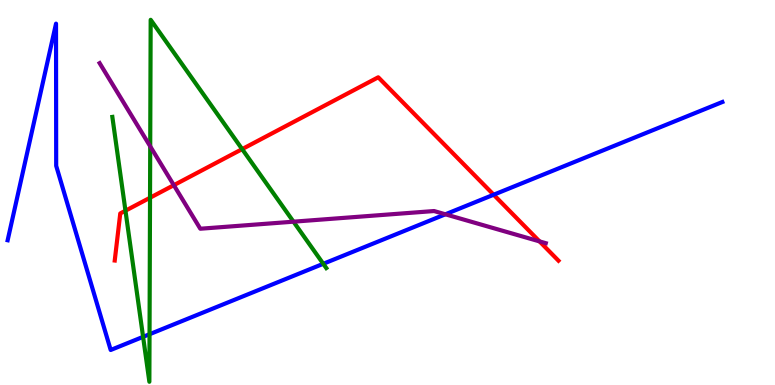[{'lines': ['blue', 'red'], 'intersections': [{'x': 6.37, 'y': 4.94}]}, {'lines': ['green', 'red'], 'intersections': [{'x': 1.62, 'y': 4.53}, {'x': 1.94, 'y': 4.86}, {'x': 3.12, 'y': 6.13}]}, {'lines': ['purple', 'red'], 'intersections': [{'x': 2.24, 'y': 5.19}, {'x': 6.96, 'y': 3.73}]}, {'lines': ['blue', 'green'], 'intersections': [{'x': 1.85, 'y': 1.25}, {'x': 1.93, 'y': 1.32}, {'x': 4.17, 'y': 3.15}]}, {'lines': ['blue', 'purple'], 'intersections': [{'x': 5.75, 'y': 4.43}]}, {'lines': ['green', 'purple'], 'intersections': [{'x': 1.94, 'y': 6.2}, {'x': 3.79, 'y': 4.24}]}]